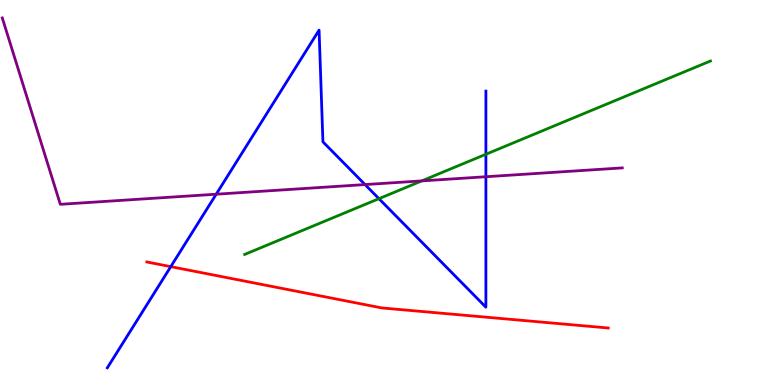[{'lines': ['blue', 'red'], 'intersections': [{'x': 2.2, 'y': 3.07}]}, {'lines': ['green', 'red'], 'intersections': []}, {'lines': ['purple', 'red'], 'intersections': []}, {'lines': ['blue', 'green'], 'intersections': [{'x': 4.89, 'y': 4.84}, {'x': 6.27, 'y': 5.99}]}, {'lines': ['blue', 'purple'], 'intersections': [{'x': 2.79, 'y': 4.96}, {'x': 4.71, 'y': 5.21}, {'x': 6.27, 'y': 5.41}]}, {'lines': ['green', 'purple'], 'intersections': [{'x': 5.44, 'y': 5.3}]}]